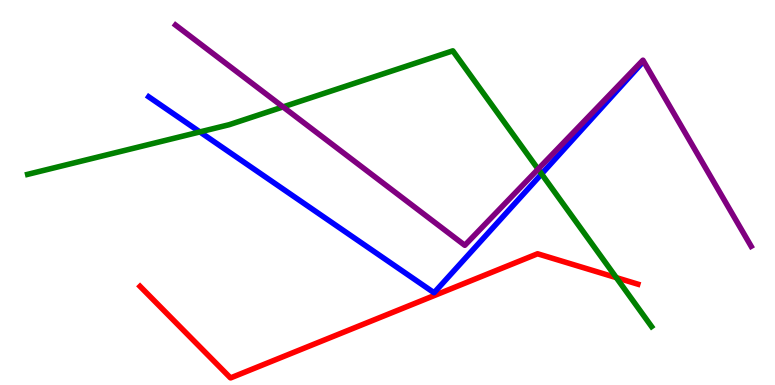[{'lines': ['blue', 'red'], 'intersections': []}, {'lines': ['green', 'red'], 'intersections': [{'x': 7.95, 'y': 2.79}]}, {'lines': ['purple', 'red'], 'intersections': []}, {'lines': ['blue', 'green'], 'intersections': [{'x': 2.58, 'y': 6.57}, {'x': 6.99, 'y': 5.48}]}, {'lines': ['blue', 'purple'], 'intersections': []}, {'lines': ['green', 'purple'], 'intersections': [{'x': 3.65, 'y': 7.22}, {'x': 6.94, 'y': 5.61}]}]